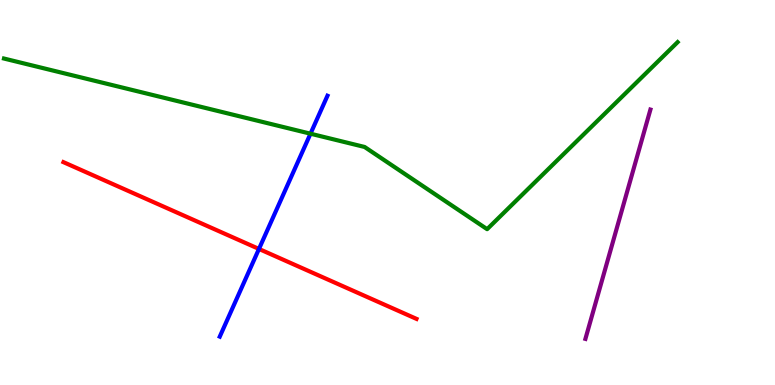[{'lines': ['blue', 'red'], 'intersections': [{'x': 3.34, 'y': 3.53}]}, {'lines': ['green', 'red'], 'intersections': []}, {'lines': ['purple', 'red'], 'intersections': []}, {'lines': ['blue', 'green'], 'intersections': [{'x': 4.01, 'y': 6.53}]}, {'lines': ['blue', 'purple'], 'intersections': []}, {'lines': ['green', 'purple'], 'intersections': []}]